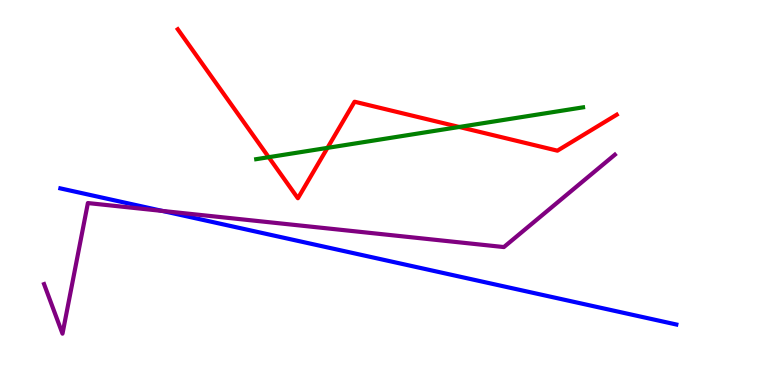[{'lines': ['blue', 'red'], 'intersections': []}, {'lines': ['green', 'red'], 'intersections': [{'x': 3.47, 'y': 5.92}, {'x': 4.23, 'y': 6.16}, {'x': 5.93, 'y': 6.7}]}, {'lines': ['purple', 'red'], 'intersections': []}, {'lines': ['blue', 'green'], 'intersections': []}, {'lines': ['blue', 'purple'], 'intersections': [{'x': 2.1, 'y': 4.52}]}, {'lines': ['green', 'purple'], 'intersections': []}]